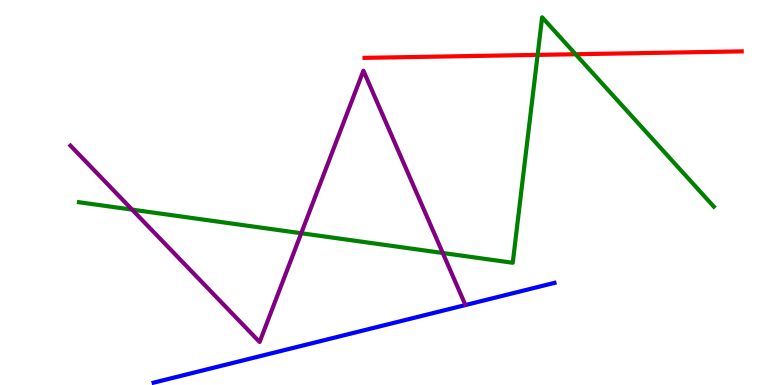[{'lines': ['blue', 'red'], 'intersections': []}, {'lines': ['green', 'red'], 'intersections': [{'x': 6.94, 'y': 8.57}, {'x': 7.43, 'y': 8.59}]}, {'lines': ['purple', 'red'], 'intersections': []}, {'lines': ['blue', 'green'], 'intersections': []}, {'lines': ['blue', 'purple'], 'intersections': []}, {'lines': ['green', 'purple'], 'intersections': [{'x': 1.7, 'y': 4.55}, {'x': 3.89, 'y': 3.94}, {'x': 5.71, 'y': 3.43}]}]